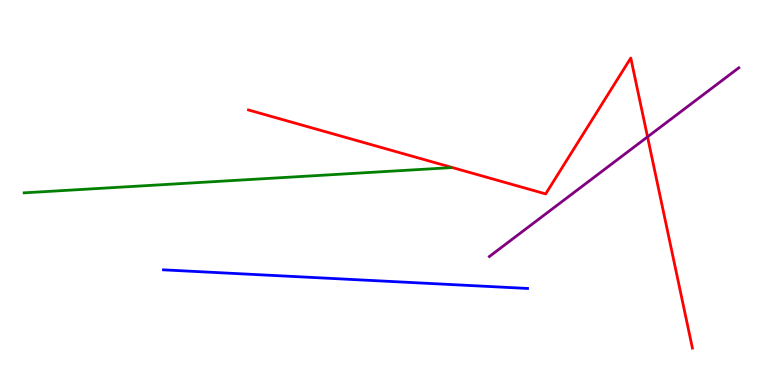[{'lines': ['blue', 'red'], 'intersections': []}, {'lines': ['green', 'red'], 'intersections': []}, {'lines': ['purple', 'red'], 'intersections': [{'x': 8.36, 'y': 6.45}]}, {'lines': ['blue', 'green'], 'intersections': []}, {'lines': ['blue', 'purple'], 'intersections': []}, {'lines': ['green', 'purple'], 'intersections': []}]